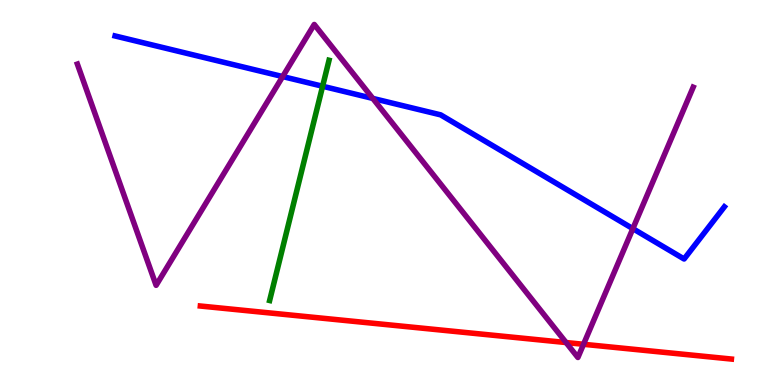[{'lines': ['blue', 'red'], 'intersections': []}, {'lines': ['green', 'red'], 'intersections': []}, {'lines': ['purple', 'red'], 'intersections': [{'x': 7.3, 'y': 1.1}, {'x': 7.53, 'y': 1.06}]}, {'lines': ['blue', 'green'], 'intersections': [{'x': 4.16, 'y': 7.76}]}, {'lines': ['blue', 'purple'], 'intersections': [{'x': 3.65, 'y': 8.01}, {'x': 4.81, 'y': 7.44}, {'x': 8.17, 'y': 4.06}]}, {'lines': ['green', 'purple'], 'intersections': []}]